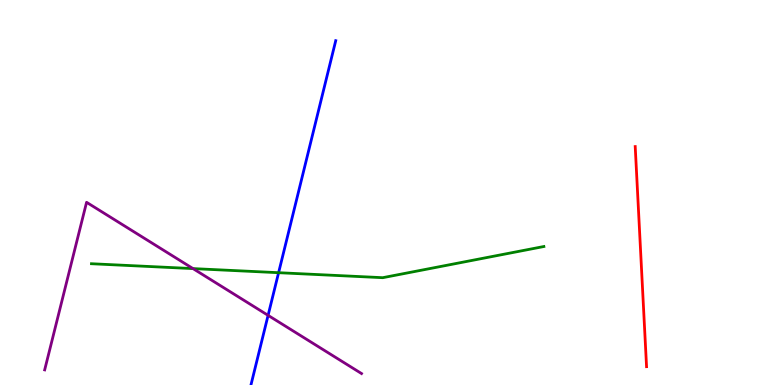[{'lines': ['blue', 'red'], 'intersections': []}, {'lines': ['green', 'red'], 'intersections': []}, {'lines': ['purple', 'red'], 'intersections': []}, {'lines': ['blue', 'green'], 'intersections': [{'x': 3.59, 'y': 2.92}]}, {'lines': ['blue', 'purple'], 'intersections': [{'x': 3.46, 'y': 1.81}]}, {'lines': ['green', 'purple'], 'intersections': [{'x': 2.49, 'y': 3.02}]}]